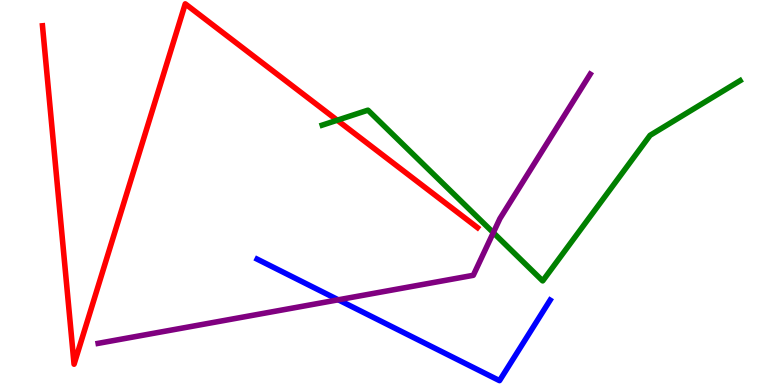[{'lines': ['blue', 'red'], 'intersections': []}, {'lines': ['green', 'red'], 'intersections': [{'x': 4.35, 'y': 6.88}]}, {'lines': ['purple', 'red'], 'intersections': []}, {'lines': ['blue', 'green'], 'intersections': []}, {'lines': ['blue', 'purple'], 'intersections': [{'x': 4.36, 'y': 2.21}]}, {'lines': ['green', 'purple'], 'intersections': [{'x': 6.37, 'y': 3.96}]}]